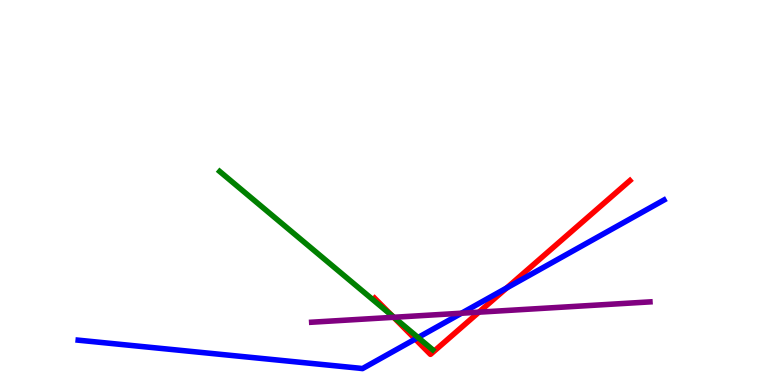[{'lines': ['blue', 'red'], 'intersections': [{'x': 5.36, 'y': 1.19}, {'x': 6.54, 'y': 2.52}]}, {'lines': ['green', 'red'], 'intersections': [{'x': 5.06, 'y': 1.8}]}, {'lines': ['purple', 'red'], 'intersections': [{'x': 5.08, 'y': 1.76}, {'x': 6.18, 'y': 1.89}]}, {'lines': ['blue', 'green'], 'intersections': [{'x': 5.39, 'y': 1.23}]}, {'lines': ['blue', 'purple'], 'intersections': [{'x': 5.95, 'y': 1.86}]}, {'lines': ['green', 'purple'], 'intersections': [{'x': 5.08, 'y': 1.76}]}]